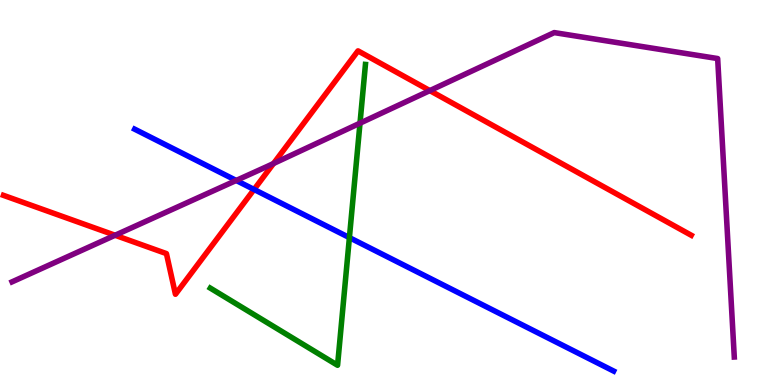[{'lines': ['blue', 'red'], 'intersections': [{'x': 3.28, 'y': 5.08}]}, {'lines': ['green', 'red'], 'intersections': []}, {'lines': ['purple', 'red'], 'intersections': [{'x': 1.48, 'y': 3.89}, {'x': 3.53, 'y': 5.75}, {'x': 5.55, 'y': 7.65}]}, {'lines': ['blue', 'green'], 'intersections': [{'x': 4.51, 'y': 3.83}]}, {'lines': ['blue', 'purple'], 'intersections': [{'x': 3.05, 'y': 5.31}]}, {'lines': ['green', 'purple'], 'intersections': [{'x': 4.65, 'y': 6.8}]}]